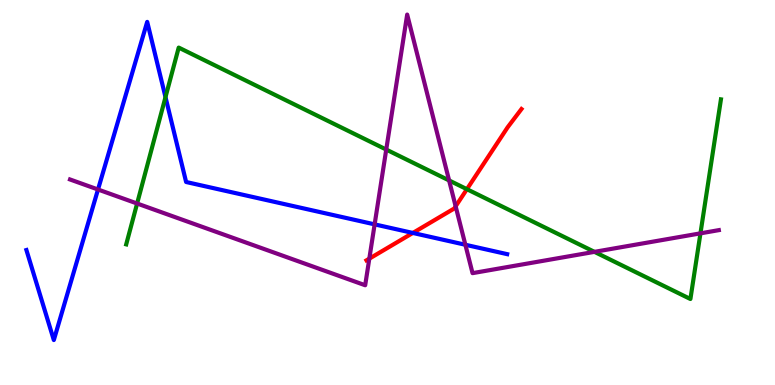[{'lines': ['blue', 'red'], 'intersections': [{'x': 5.33, 'y': 3.95}]}, {'lines': ['green', 'red'], 'intersections': [{'x': 6.02, 'y': 5.09}]}, {'lines': ['purple', 'red'], 'intersections': [{'x': 4.77, 'y': 3.28}, {'x': 5.88, 'y': 4.64}]}, {'lines': ['blue', 'green'], 'intersections': [{'x': 2.14, 'y': 7.48}]}, {'lines': ['blue', 'purple'], 'intersections': [{'x': 1.26, 'y': 5.08}, {'x': 4.83, 'y': 4.17}, {'x': 6.0, 'y': 3.64}]}, {'lines': ['green', 'purple'], 'intersections': [{'x': 1.77, 'y': 4.71}, {'x': 4.98, 'y': 6.12}, {'x': 5.79, 'y': 5.31}, {'x': 7.67, 'y': 3.46}, {'x': 9.04, 'y': 3.94}]}]